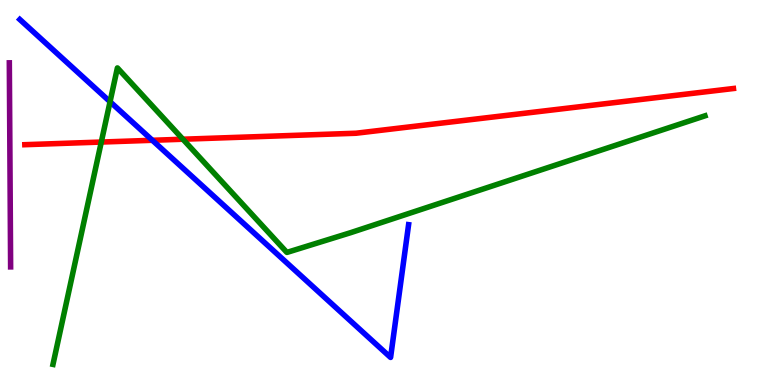[{'lines': ['blue', 'red'], 'intersections': [{'x': 1.97, 'y': 6.36}]}, {'lines': ['green', 'red'], 'intersections': [{'x': 1.31, 'y': 6.31}, {'x': 2.36, 'y': 6.38}]}, {'lines': ['purple', 'red'], 'intersections': []}, {'lines': ['blue', 'green'], 'intersections': [{'x': 1.42, 'y': 7.36}]}, {'lines': ['blue', 'purple'], 'intersections': []}, {'lines': ['green', 'purple'], 'intersections': []}]